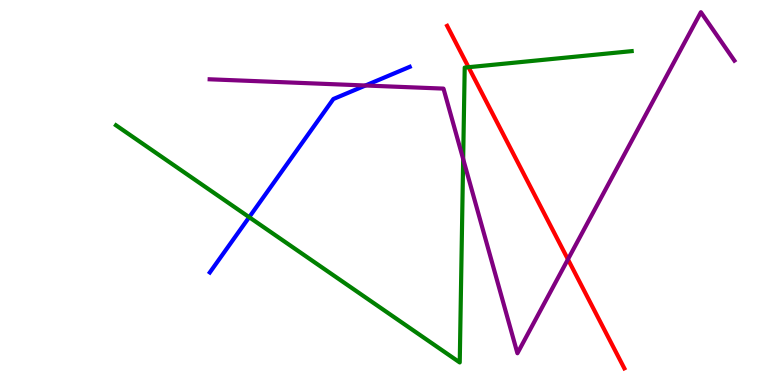[{'lines': ['blue', 'red'], 'intersections': []}, {'lines': ['green', 'red'], 'intersections': [{'x': 6.05, 'y': 8.25}]}, {'lines': ['purple', 'red'], 'intersections': [{'x': 7.33, 'y': 3.26}]}, {'lines': ['blue', 'green'], 'intersections': [{'x': 3.22, 'y': 4.36}]}, {'lines': ['blue', 'purple'], 'intersections': [{'x': 4.72, 'y': 7.78}]}, {'lines': ['green', 'purple'], 'intersections': [{'x': 5.98, 'y': 5.87}]}]